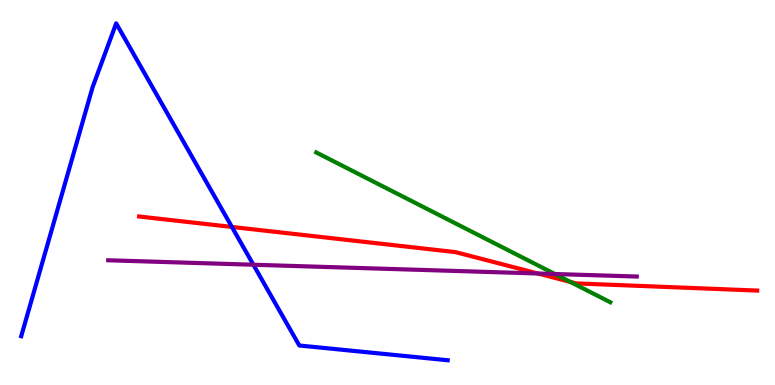[{'lines': ['blue', 'red'], 'intersections': [{'x': 2.99, 'y': 4.11}]}, {'lines': ['green', 'red'], 'intersections': [{'x': 7.36, 'y': 2.68}]}, {'lines': ['purple', 'red'], 'intersections': [{'x': 6.94, 'y': 2.9}]}, {'lines': ['blue', 'green'], 'intersections': []}, {'lines': ['blue', 'purple'], 'intersections': [{'x': 3.27, 'y': 3.12}]}, {'lines': ['green', 'purple'], 'intersections': [{'x': 7.16, 'y': 2.88}]}]